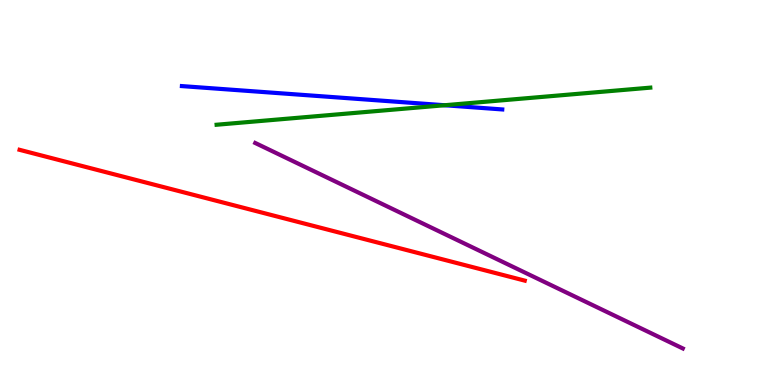[{'lines': ['blue', 'red'], 'intersections': []}, {'lines': ['green', 'red'], 'intersections': []}, {'lines': ['purple', 'red'], 'intersections': []}, {'lines': ['blue', 'green'], 'intersections': [{'x': 5.74, 'y': 7.27}]}, {'lines': ['blue', 'purple'], 'intersections': []}, {'lines': ['green', 'purple'], 'intersections': []}]